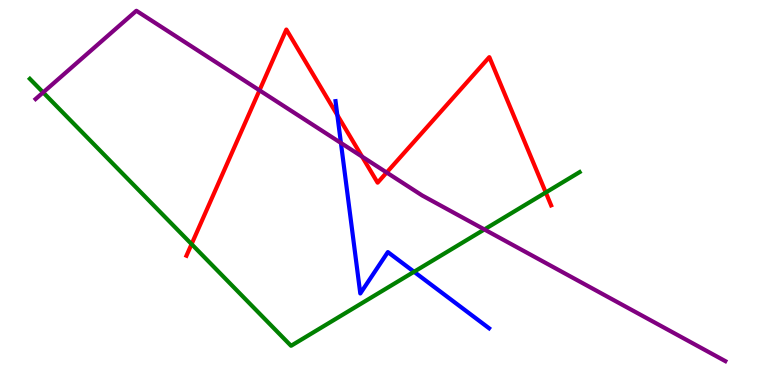[{'lines': ['blue', 'red'], 'intersections': [{'x': 4.35, 'y': 7.01}]}, {'lines': ['green', 'red'], 'intersections': [{'x': 2.47, 'y': 3.66}, {'x': 7.04, 'y': 5.0}]}, {'lines': ['purple', 'red'], 'intersections': [{'x': 3.35, 'y': 7.65}, {'x': 4.67, 'y': 5.93}, {'x': 4.99, 'y': 5.52}]}, {'lines': ['blue', 'green'], 'intersections': [{'x': 5.34, 'y': 2.94}]}, {'lines': ['blue', 'purple'], 'intersections': [{'x': 4.4, 'y': 6.29}]}, {'lines': ['green', 'purple'], 'intersections': [{'x': 0.557, 'y': 7.6}, {'x': 6.25, 'y': 4.04}]}]